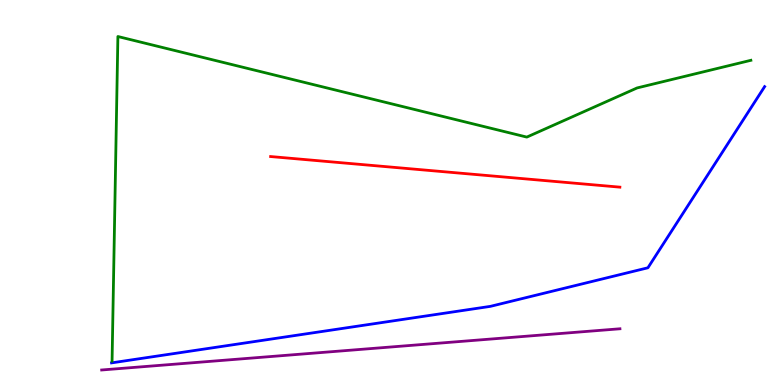[{'lines': ['blue', 'red'], 'intersections': []}, {'lines': ['green', 'red'], 'intersections': []}, {'lines': ['purple', 'red'], 'intersections': []}, {'lines': ['blue', 'green'], 'intersections': []}, {'lines': ['blue', 'purple'], 'intersections': []}, {'lines': ['green', 'purple'], 'intersections': []}]